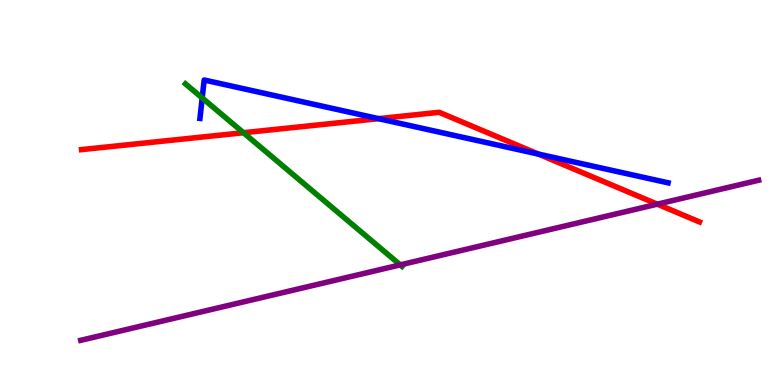[{'lines': ['blue', 'red'], 'intersections': [{'x': 4.88, 'y': 6.92}, {'x': 6.95, 'y': 6.0}]}, {'lines': ['green', 'red'], 'intersections': [{'x': 3.14, 'y': 6.55}]}, {'lines': ['purple', 'red'], 'intersections': [{'x': 8.48, 'y': 4.7}]}, {'lines': ['blue', 'green'], 'intersections': [{'x': 2.61, 'y': 7.46}]}, {'lines': ['blue', 'purple'], 'intersections': []}, {'lines': ['green', 'purple'], 'intersections': [{'x': 5.16, 'y': 3.12}]}]